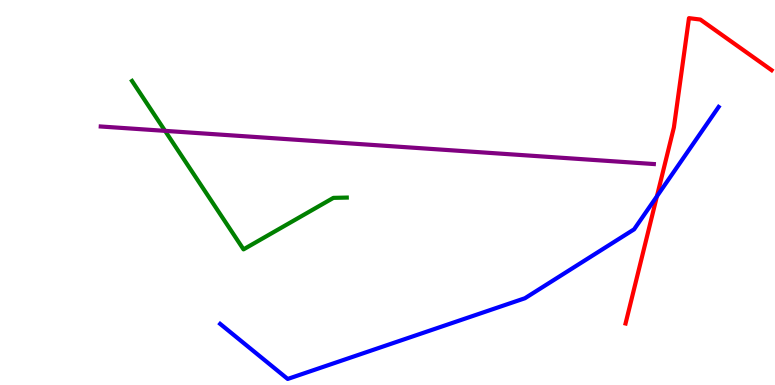[{'lines': ['blue', 'red'], 'intersections': [{'x': 8.48, 'y': 4.9}]}, {'lines': ['green', 'red'], 'intersections': []}, {'lines': ['purple', 'red'], 'intersections': []}, {'lines': ['blue', 'green'], 'intersections': []}, {'lines': ['blue', 'purple'], 'intersections': []}, {'lines': ['green', 'purple'], 'intersections': [{'x': 2.13, 'y': 6.6}]}]